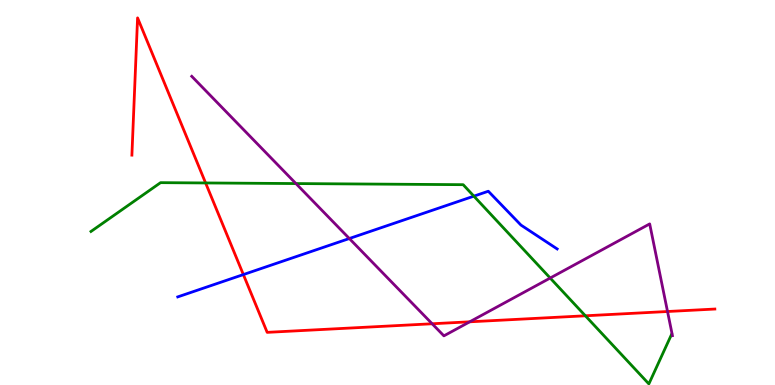[{'lines': ['blue', 'red'], 'intersections': [{'x': 3.14, 'y': 2.87}]}, {'lines': ['green', 'red'], 'intersections': [{'x': 2.65, 'y': 5.25}, {'x': 7.55, 'y': 1.8}]}, {'lines': ['purple', 'red'], 'intersections': [{'x': 5.58, 'y': 1.59}, {'x': 6.06, 'y': 1.64}, {'x': 8.61, 'y': 1.91}]}, {'lines': ['blue', 'green'], 'intersections': [{'x': 6.11, 'y': 4.9}]}, {'lines': ['blue', 'purple'], 'intersections': [{'x': 4.51, 'y': 3.8}]}, {'lines': ['green', 'purple'], 'intersections': [{'x': 3.82, 'y': 5.23}, {'x': 7.1, 'y': 2.78}]}]